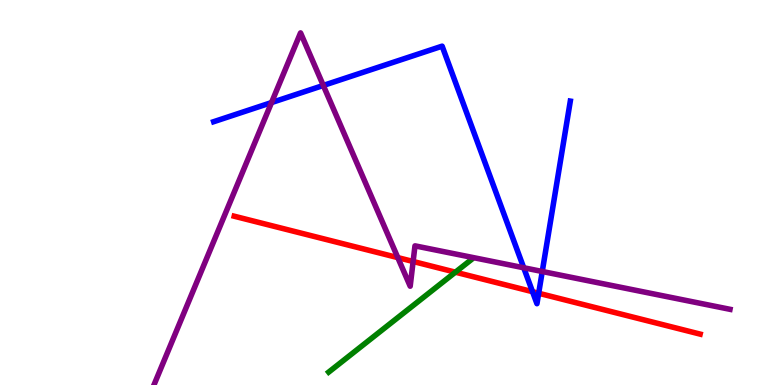[{'lines': ['blue', 'red'], 'intersections': [{'x': 6.87, 'y': 2.42}, {'x': 6.95, 'y': 2.38}]}, {'lines': ['green', 'red'], 'intersections': [{'x': 5.88, 'y': 2.93}]}, {'lines': ['purple', 'red'], 'intersections': [{'x': 5.13, 'y': 3.31}, {'x': 5.33, 'y': 3.21}]}, {'lines': ['blue', 'green'], 'intersections': []}, {'lines': ['blue', 'purple'], 'intersections': [{'x': 3.5, 'y': 7.34}, {'x': 4.17, 'y': 7.78}, {'x': 6.76, 'y': 3.05}, {'x': 7.0, 'y': 2.95}]}, {'lines': ['green', 'purple'], 'intersections': []}]